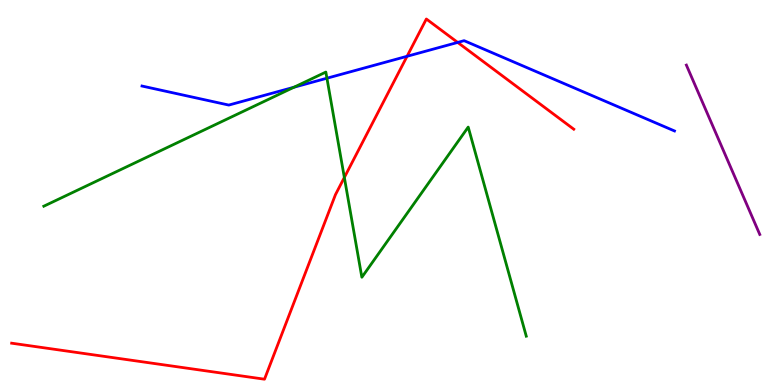[{'lines': ['blue', 'red'], 'intersections': [{'x': 5.25, 'y': 8.54}, {'x': 5.91, 'y': 8.9}]}, {'lines': ['green', 'red'], 'intersections': [{'x': 4.44, 'y': 5.39}]}, {'lines': ['purple', 'red'], 'intersections': []}, {'lines': ['blue', 'green'], 'intersections': [{'x': 3.79, 'y': 7.73}, {'x': 4.22, 'y': 7.97}]}, {'lines': ['blue', 'purple'], 'intersections': []}, {'lines': ['green', 'purple'], 'intersections': []}]